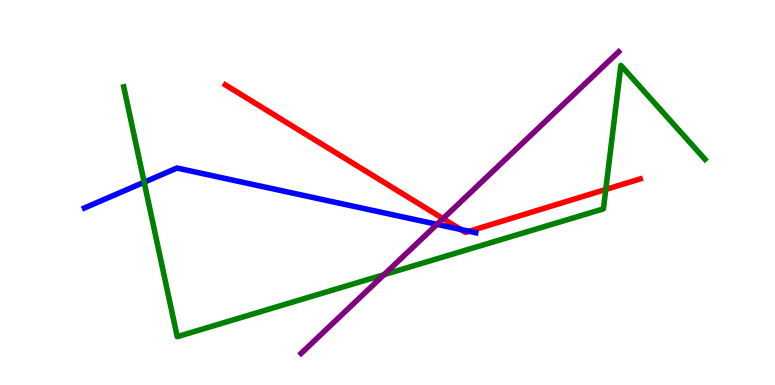[{'lines': ['blue', 'red'], 'intersections': [{'x': 5.95, 'y': 4.04}, {'x': 6.05, 'y': 3.99}]}, {'lines': ['green', 'red'], 'intersections': [{'x': 7.82, 'y': 5.08}]}, {'lines': ['purple', 'red'], 'intersections': [{'x': 5.72, 'y': 4.32}]}, {'lines': ['blue', 'green'], 'intersections': [{'x': 1.86, 'y': 5.27}]}, {'lines': ['blue', 'purple'], 'intersections': [{'x': 5.64, 'y': 4.17}]}, {'lines': ['green', 'purple'], 'intersections': [{'x': 4.95, 'y': 2.87}]}]